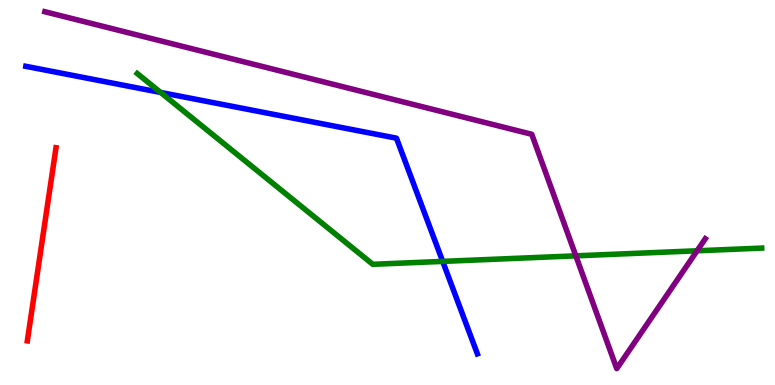[{'lines': ['blue', 'red'], 'intersections': []}, {'lines': ['green', 'red'], 'intersections': []}, {'lines': ['purple', 'red'], 'intersections': []}, {'lines': ['blue', 'green'], 'intersections': [{'x': 2.07, 'y': 7.6}, {'x': 5.71, 'y': 3.21}]}, {'lines': ['blue', 'purple'], 'intersections': []}, {'lines': ['green', 'purple'], 'intersections': [{'x': 7.43, 'y': 3.35}, {'x': 8.99, 'y': 3.49}]}]